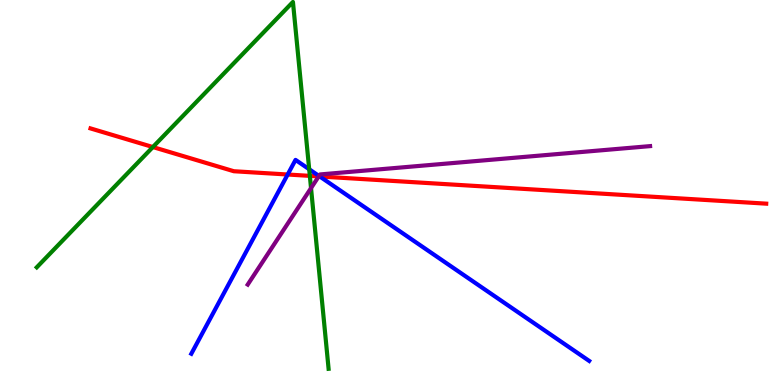[{'lines': ['blue', 'red'], 'intersections': [{'x': 3.71, 'y': 5.47}, {'x': 4.13, 'y': 5.42}]}, {'lines': ['green', 'red'], 'intersections': [{'x': 1.97, 'y': 6.18}, {'x': 4.0, 'y': 5.43}]}, {'lines': ['purple', 'red'], 'intersections': [{'x': 4.11, 'y': 5.42}]}, {'lines': ['blue', 'green'], 'intersections': [{'x': 3.99, 'y': 5.6}]}, {'lines': ['blue', 'purple'], 'intersections': [{'x': 4.12, 'y': 5.43}]}, {'lines': ['green', 'purple'], 'intersections': [{'x': 4.01, 'y': 5.11}]}]